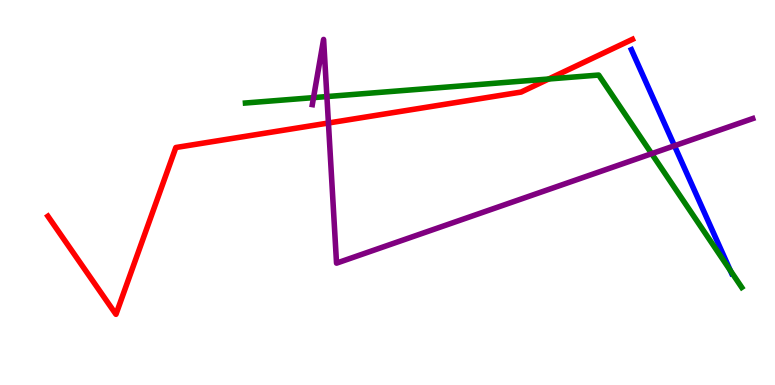[{'lines': ['blue', 'red'], 'intersections': []}, {'lines': ['green', 'red'], 'intersections': [{'x': 7.08, 'y': 7.95}]}, {'lines': ['purple', 'red'], 'intersections': [{'x': 4.24, 'y': 6.8}]}, {'lines': ['blue', 'green'], 'intersections': [{'x': 9.42, 'y': 2.98}]}, {'lines': ['blue', 'purple'], 'intersections': [{'x': 8.7, 'y': 6.21}]}, {'lines': ['green', 'purple'], 'intersections': [{'x': 4.05, 'y': 7.46}, {'x': 4.22, 'y': 7.49}, {'x': 8.41, 'y': 6.01}]}]